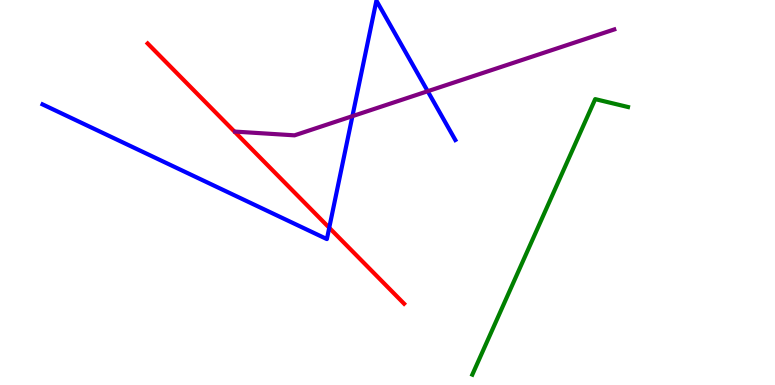[{'lines': ['blue', 'red'], 'intersections': [{'x': 4.25, 'y': 4.08}]}, {'lines': ['green', 'red'], 'intersections': []}, {'lines': ['purple', 'red'], 'intersections': []}, {'lines': ['blue', 'green'], 'intersections': []}, {'lines': ['blue', 'purple'], 'intersections': [{'x': 4.55, 'y': 6.98}, {'x': 5.52, 'y': 7.63}]}, {'lines': ['green', 'purple'], 'intersections': []}]